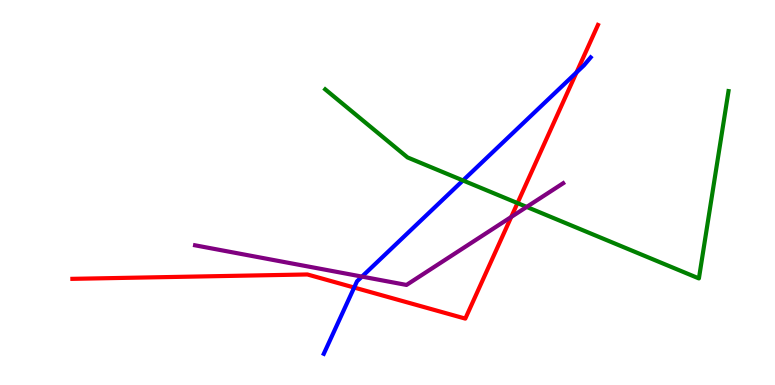[{'lines': ['blue', 'red'], 'intersections': [{'x': 4.57, 'y': 2.53}, {'x': 7.44, 'y': 8.12}]}, {'lines': ['green', 'red'], 'intersections': [{'x': 6.68, 'y': 4.72}]}, {'lines': ['purple', 'red'], 'intersections': [{'x': 6.6, 'y': 4.36}]}, {'lines': ['blue', 'green'], 'intersections': [{'x': 5.97, 'y': 5.31}]}, {'lines': ['blue', 'purple'], 'intersections': [{'x': 4.67, 'y': 2.82}]}, {'lines': ['green', 'purple'], 'intersections': [{'x': 6.8, 'y': 4.63}]}]